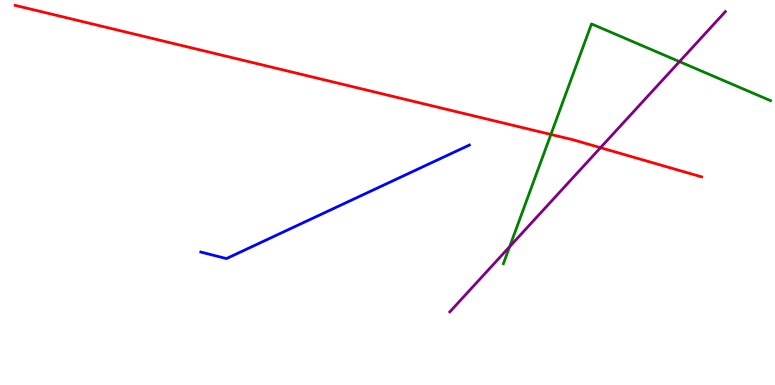[{'lines': ['blue', 'red'], 'intersections': []}, {'lines': ['green', 'red'], 'intersections': [{'x': 7.11, 'y': 6.51}]}, {'lines': ['purple', 'red'], 'intersections': [{'x': 7.75, 'y': 6.16}]}, {'lines': ['blue', 'green'], 'intersections': []}, {'lines': ['blue', 'purple'], 'intersections': []}, {'lines': ['green', 'purple'], 'intersections': [{'x': 6.58, 'y': 3.59}, {'x': 8.77, 'y': 8.4}]}]